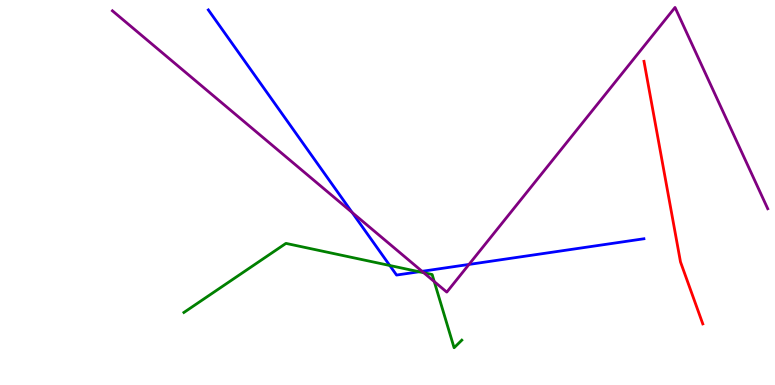[{'lines': ['blue', 'red'], 'intersections': []}, {'lines': ['green', 'red'], 'intersections': []}, {'lines': ['purple', 'red'], 'intersections': []}, {'lines': ['blue', 'green'], 'intersections': [{'x': 5.03, 'y': 3.1}, {'x': 5.41, 'y': 2.94}]}, {'lines': ['blue', 'purple'], 'intersections': [{'x': 4.54, 'y': 4.48}, {'x': 5.45, 'y': 2.95}, {'x': 6.05, 'y': 3.13}]}, {'lines': ['green', 'purple'], 'intersections': [{'x': 5.47, 'y': 2.92}, {'x': 5.6, 'y': 2.69}]}]